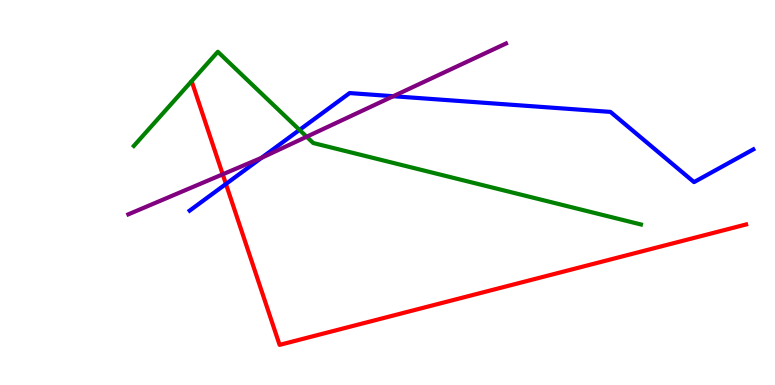[{'lines': ['blue', 'red'], 'intersections': [{'x': 2.92, 'y': 5.22}]}, {'lines': ['green', 'red'], 'intersections': []}, {'lines': ['purple', 'red'], 'intersections': [{'x': 2.87, 'y': 5.47}]}, {'lines': ['blue', 'green'], 'intersections': [{'x': 3.86, 'y': 6.63}]}, {'lines': ['blue', 'purple'], 'intersections': [{'x': 3.37, 'y': 5.9}, {'x': 5.07, 'y': 7.5}]}, {'lines': ['green', 'purple'], 'intersections': [{'x': 3.96, 'y': 6.45}]}]